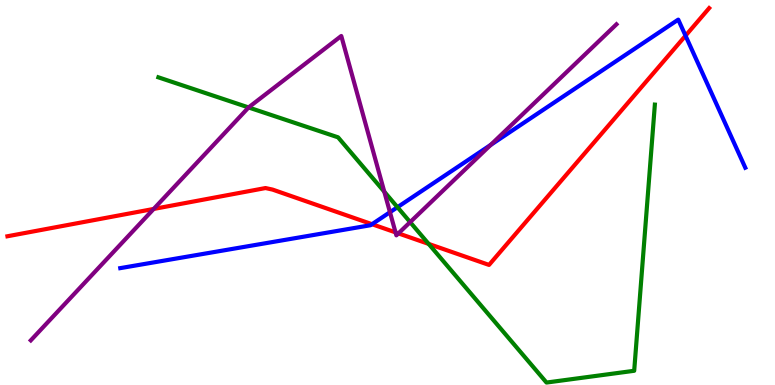[{'lines': ['blue', 'red'], 'intersections': [{'x': 4.8, 'y': 4.18}, {'x': 8.85, 'y': 9.07}]}, {'lines': ['green', 'red'], 'intersections': [{'x': 5.53, 'y': 3.66}]}, {'lines': ['purple', 'red'], 'intersections': [{'x': 1.98, 'y': 4.57}, {'x': 5.1, 'y': 3.96}, {'x': 5.14, 'y': 3.94}]}, {'lines': ['blue', 'green'], 'intersections': [{'x': 5.13, 'y': 4.62}]}, {'lines': ['blue', 'purple'], 'intersections': [{'x': 5.03, 'y': 4.49}, {'x': 6.33, 'y': 6.23}]}, {'lines': ['green', 'purple'], 'intersections': [{'x': 3.21, 'y': 7.21}, {'x': 4.96, 'y': 5.02}, {'x': 5.29, 'y': 4.23}]}]